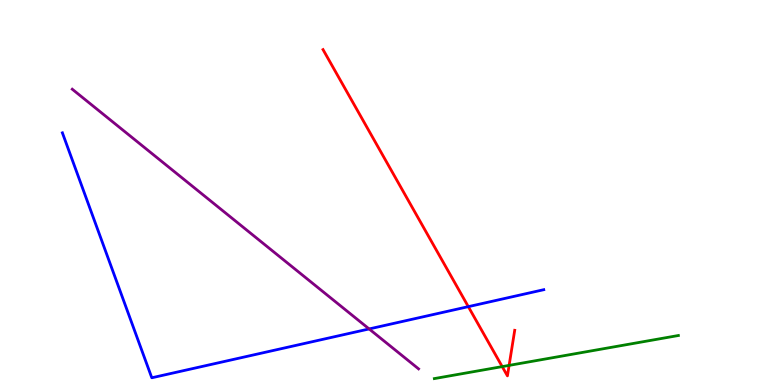[{'lines': ['blue', 'red'], 'intersections': [{'x': 6.04, 'y': 2.04}]}, {'lines': ['green', 'red'], 'intersections': [{'x': 6.48, 'y': 0.478}, {'x': 6.57, 'y': 0.509}]}, {'lines': ['purple', 'red'], 'intersections': []}, {'lines': ['blue', 'green'], 'intersections': []}, {'lines': ['blue', 'purple'], 'intersections': [{'x': 4.76, 'y': 1.46}]}, {'lines': ['green', 'purple'], 'intersections': []}]